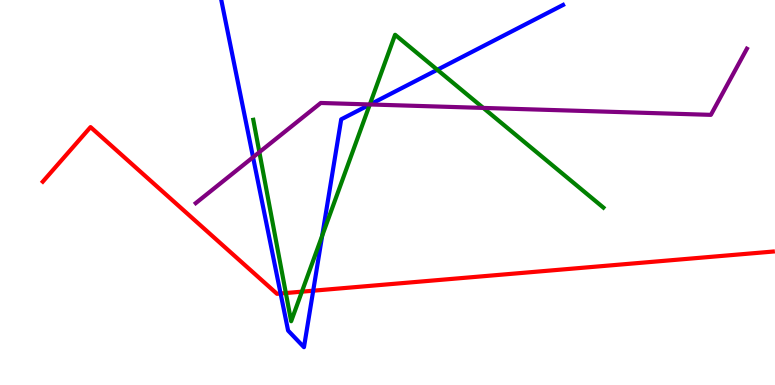[{'lines': ['blue', 'red'], 'intersections': [{'x': 3.62, 'y': 2.38}, {'x': 4.04, 'y': 2.45}]}, {'lines': ['green', 'red'], 'intersections': [{'x': 3.69, 'y': 2.39}, {'x': 3.9, 'y': 2.42}]}, {'lines': ['purple', 'red'], 'intersections': []}, {'lines': ['blue', 'green'], 'intersections': [{'x': 4.16, 'y': 3.88}, {'x': 4.77, 'y': 7.28}, {'x': 5.64, 'y': 8.19}]}, {'lines': ['blue', 'purple'], 'intersections': [{'x': 3.27, 'y': 5.92}, {'x': 4.77, 'y': 7.29}]}, {'lines': ['green', 'purple'], 'intersections': [{'x': 3.35, 'y': 6.05}, {'x': 4.77, 'y': 7.29}, {'x': 6.24, 'y': 7.2}]}]